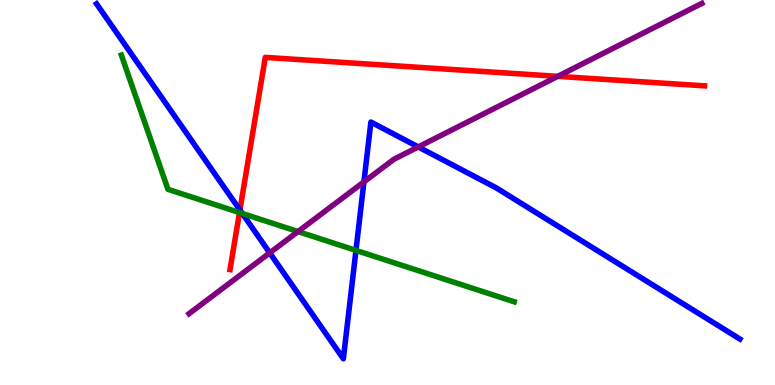[{'lines': ['blue', 'red'], 'intersections': [{'x': 3.1, 'y': 4.55}]}, {'lines': ['green', 'red'], 'intersections': [{'x': 3.09, 'y': 4.48}]}, {'lines': ['purple', 'red'], 'intersections': [{'x': 7.2, 'y': 8.02}]}, {'lines': ['blue', 'green'], 'intersections': [{'x': 3.13, 'y': 4.45}, {'x': 4.59, 'y': 3.5}]}, {'lines': ['blue', 'purple'], 'intersections': [{'x': 3.48, 'y': 3.43}, {'x': 4.7, 'y': 5.28}, {'x': 5.4, 'y': 6.18}]}, {'lines': ['green', 'purple'], 'intersections': [{'x': 3.85, 'y': 3.99}]}]